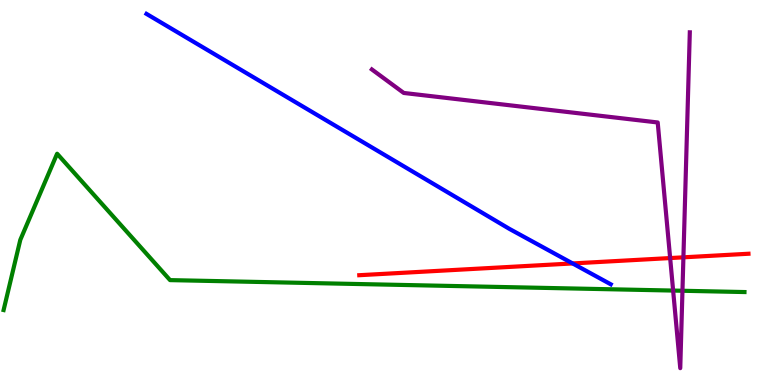[{'lines': ['blue', 'red'], 'intersections': [{'x': 7.39, 'y': 3.16}]}, {'lines': ['green', 'red'], 'intersections': []}, {'lines': ['purple', 'red'], 'intersections': [{'x': 8.65, 'y': 3.3}, {'x': 8.82, 'y': 3.32}]}, {'lines': ['blue', 'green'], 'intersections': []}, {'lines': ['blue', 'purple'], 'intersections': []}, {'lines': ['green', 'purple'], 'intersections': [{'x': 8.69, 'y': 2.45}, {'x': 8.81, 'y': 2.45}]}]